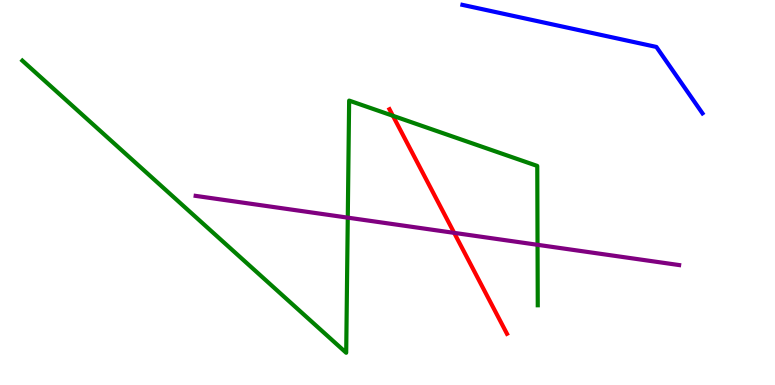[{'lines': ['blue', 'red'], 'intersections': []}, {'lines': ['green', 'red'], 'intersections': [{'x': 5.07, 'y': 6.99}]}, {'lines': ['purple', 'red'], 'intersections': [{'x': 5.86, 'y': 3.95}]}, {'lines': ['blue', 'green'], 'intersections': []}, {'lines': ['blue', 'purple'], 'intersections': []}, {'lines': ['green', 'purple'], 'intersections': [{'x': 4.49, 'y': 4.35}, {'x': 6.94, 'y': 3.64}]}]